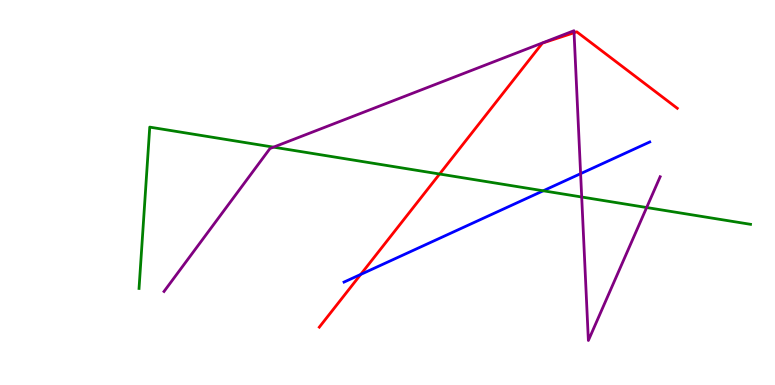[{'lines': ['blue', 'red'], 'intersections': [{'x': 4.65, 'y': 2.87}]}, {'lines': ['green', 'red'], 'intersections': [{'x': 5.67, 'y': 5.48}]}, {'lines': ['purple', 'red'], 'intersections': [{'x': 7.41, 'y': 9.15}]}, {'lines': ['blue', 'green'], 'intersections': [{'x': 7.01, 'y': 5.04}]}, {'lines': ['blue', 'purple'], 'intersections': [{'x': 7.49, 'y': 5.49}]}, {'lines': ['green', 'purple'], 'intersections': [{'x': 3.53, 'y': 6.18}, {'x': 7.51, 'y': 4.88}, {'x': 8.34, 'y': 4.61}]}]